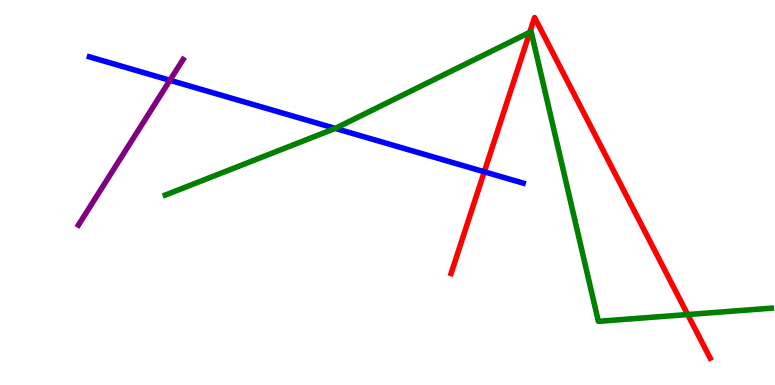[{'lines': ['blue', 'red'], 'intersections': [{'x': 6.25, 'y': 5.54}]}, {'lines': ['green', 'red'], 'intersections': [{'x': 6.84, 'y': 9.16}, {'x': 8.87, 'y': 1.83}]}, {'lines': ['purple', 'red'], 'intersections': []}, {'lines': ['blue', 'green'], 'intersections': [{'x': 4.33, 'y': 6.66}]}, {'lines': ['blue', 'purple'], 'intersections': [{'x': 2.19, 'y': 7.91}]}, {'lines': ['green', 'purple'], 'intersections': []}]